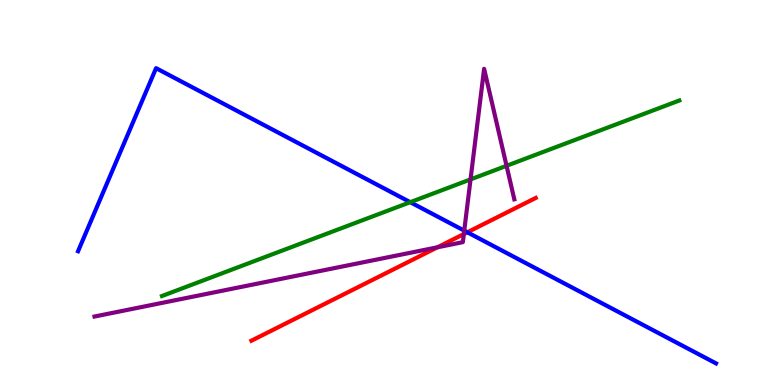[{'lines': ['blue', 'red'], 'intersections': [{'x': 6.03, 'y': 3.97}]}, {'lines': ['green', 'red'], 'intersections': []}, {'lines': ['purple', 'red'], 'intersections': [{'x': 5.64, 'y': 3.58}, {'x': 5.98, 'y': 3.92}]}, {'lines': ['blue', 'green'], 'intersections': [{'x': 5.29, 'y': 4.75}]}, {'lines': ['blue', 'purple'], 'intersections': [{'x': 5.99, 'y': 4.01}]}, {'lines': ['green', 'purple'], 'intersections': [{'x': 6.07, 'y': 5.34}, {'x': 6.54, 'y': 5.69}]}]